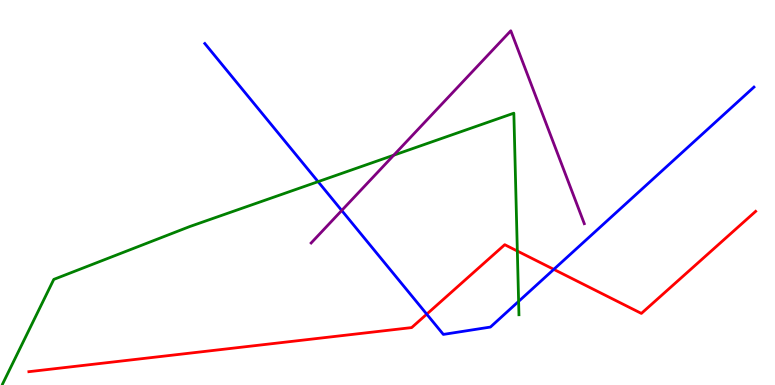[{'lines': ['blue', 'red'], 'intersections': [{'x': 5.51, 'y': 1.84}, {'x': 7.15, 'y': 3.0}]}, {'lines': ['green', 'red'], 'intersections': [{'x': 6.68, 'y': 3.48}]}, {'lines': ['purple', 'red'], 'intersections': []}, {'lines': ['blue', 'green'], 'intersections': [{'x': 4.1, 'y': 5.28}, {'x': 6.69, 'y': 2.17}]}, {'lines': ['blue', 'purple'], 'intersections': [{'x': 4.41, 'y': 4.53}]}, {'lines': ['green', 'purple'], 'intersections': [{'x': 5.08, 'y': 5.97}]}]